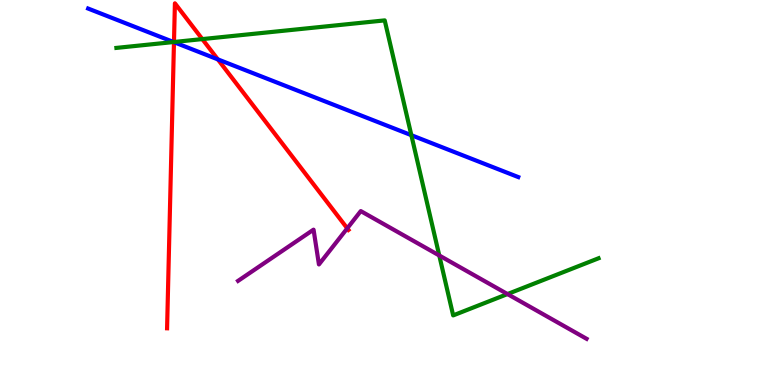[{'lines': ['blue', 'red'], 'intersections': [{'x': 2.24, 'y': 8.9}, {'x': 2.81, 'y': 8.46}]}, {'lines': ['green', 'red'], 'intersections': [{'x': 2.24, 'y': 8.91}, {'x': 2.61, 'y': 8.98}]}, {'lines': ['purple', 'red'], 'intersections': [{'x': 4.48, 'y': 4.07}]}, {'lines': ['blue', 'green'], 'intersections': [{'x': 2.24, 'y': 8.91}, {'x': 5.31, 'y': 6.49}]}, {'lines': ['blue', 'purple'], 'intersections': []}, {'lines': ['green', 'purple'], 'intersections': [{'x': 5.67, 'y': 3.36}, {'x': 6.55, 'y': 2.36}]}]